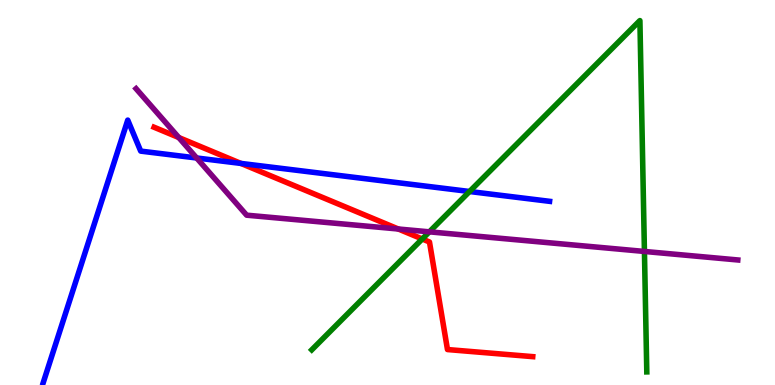[{'lines': ['blue', 'red'], 'intersections': [{'x': 3.11, 'y': 5.76}]}, {'lines': ['green', 'red'], 'intersections': [{'x': 5.45, 'y': 3.79}]}, {'lines': ['purple', 'red'], 'intersections': [{'x': 2.31, 'y': 6.43}, {'x': 5.14, 'y': 4.05}]}, {'lines': ['blue', 'green'], 'intersections': [{'x': 6.06, 'y': 5.03}]}, {'lines': ['blue', 'purple'], 'intersections': [{'x': 2.54, 'y': 5.9}]}, {'lines': ['green', 'purple'], 'intersections': [{'x': 5.54, 'y': 3.98}, {'x': 8.32, 'y': 3.47}]}]